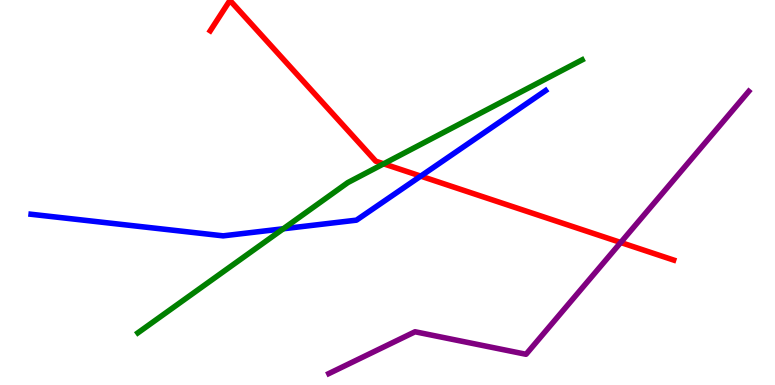[{'lines': ['blue', 'red'], 'intersections': [{'x': 5.43, 'y': 5.43}]}, {'lines': ['green', 'red'], 'intersections': [{'x': 4.95, 'y': 5.75}]}, {'lines': ['purple', 'red'], 'intersections': [{'x': 8.01, 'y': 3.7}]}, {'lines': ['blue', 'green'], 'intersections': [{'x': 3.66, 'y': 4.06}]}, {'lines': ['blue', 'purple'], 'intersections': []}, {'lines': ['green', 'purple'], 'intersections': []}]